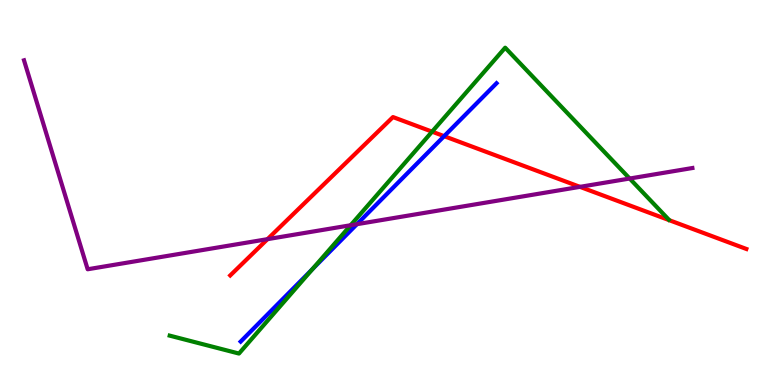[{'lines': ['blue', 'red'], 'intersections': [{'x': 5.73, 'y': 6.46}]}, {'lines': ['green', 'red'], 'intersections': [{'x': 5.58, 'y': 6.58}]}, {'lines': ['purple', 'red'], 'intersections': [{'x': 3.45, 'y': 3.79}, {'x': 7.48, 'y': 5.15}]}, {'lines': ['blue', 'green'], 'intersections': [{'x': 4.03, 'y': 3.01}]}, {'lines': ['blue', 'purple'], 'intersections': [{'x': 4.61, 'y': 4.18}]}, {'lines': ['green', 'purple'], 'intersections': [{'x': 4.52, 'y': 4.15}, {'x': 8.12, 'y': 5.36}]}]